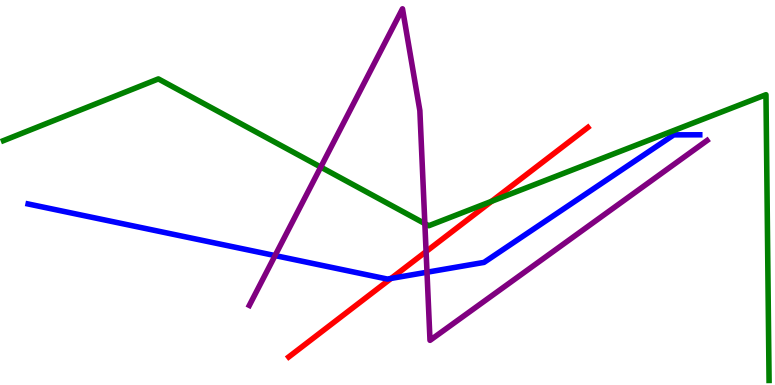[{'lines': ['blue', 'red'], 'intersections': [{'x': 5.05, 'y': 2.77}]}, {'lines': ['green', 'red'], 'intersections': [{'x': 6.34, 'y': 4.77}]}, {'lines': ['purple', 'red'], 'intersections': [{'x': 5.5, 'y': 3.47}]}, {'lines': ['blue', 'green'], 'intersections': []}, {'lines': ['blue', 'purple'], 'intersections': [{'x': 3.55, 'y': 3.36}, {'x': 5.51, 'y': 2.93}]}, {'lines': ['green', 'purple'], 'intersections': [{'x': 4.14, 'y': 5.66}, {'x': 5.48, 'y': 4.19}]}]